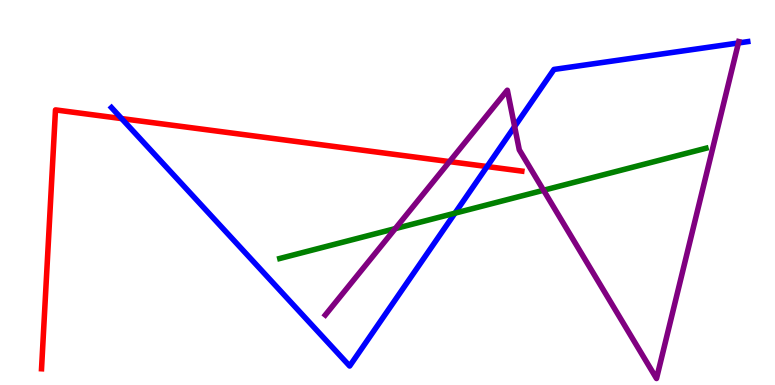[{'lines': ['blue', 'red'], 'intersections': [{'x': 1.57, 'y': 6.92}, {'x': 6.28, 'y': 5.67}]}, {'lines': ['green', 'red'], 'intersections': []}, {'lines': ['purple', 'red'], 'intersections': [{'x': 5.8, 'y': 5.8}]}, {'lines': ['blue', 'green'], 'intersections': [{'x': 5.87, 'y': 4.46}]}, {'lines': ['blue', 'purple'], 'intersections': [{'x': 6.64, 'y': 6.71}, {'x': 9.53, 'y': 8.88}]}, {'lines': ['green', 'purple'], 'intersections': [{'x': 5.1, 'y': 4.06}, {'x': 7.01, 'y': 5.06}]}]